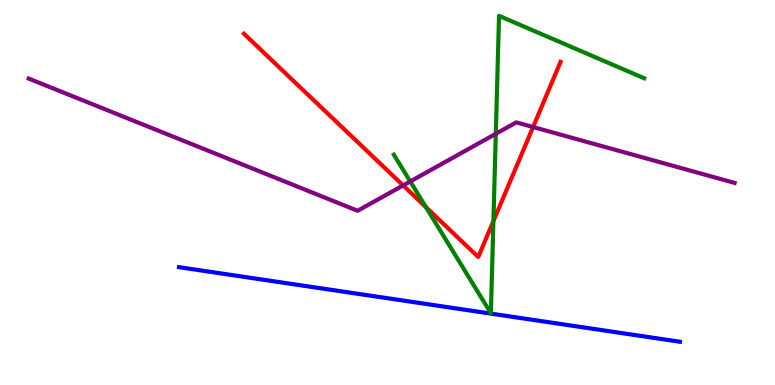[{'lines': ['blue', 'red'], 'intersections': []}, {'lines': ['green', 'red'], 'intersections': [{'x': 5.5, 'y': 4.62}, {'x': 6.37, 'y': 4.26}]}, {'lines': ['purple', 'red'], 'intersections': [{'x': 5.2, 'y': 5.18}, {'x': 6.88, 'y': 6.7}]}, {'lines': ['blue', 'green'], 'intersections': []}, {'lines': ['blue', 'purple'], 'intersections': []}, {'lines': ['green', 'purple'], 'intersections': [{'x': 5.29, 'y': 5.29}, {'x': 6.4, 'y': 6.52}]}]